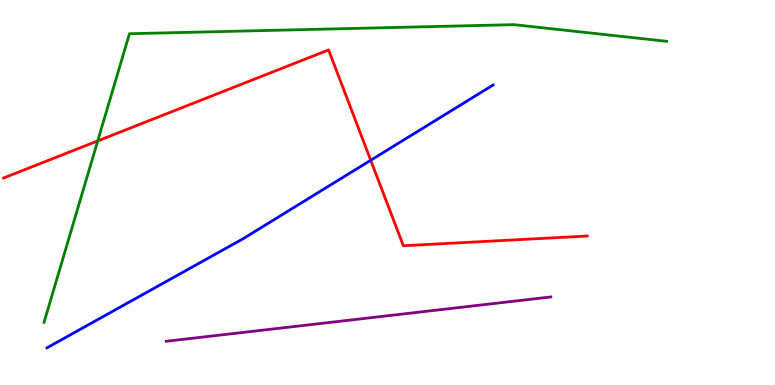[{'lines': ['blue', 'red'], 'intersections': [{'x': 4.78, 'y': 5.84}]}, {'lines': ['green', 'red'], 'intersections': [{'x': 1.26, 'y': 6.34}]}, {'lines': ['purple', 'red'], 'intersections': []}, {'lines': ['blue', 'green'], 'intersections': []}, {'lines': ['blue', 'purple'], 'intersections': []}, {'lines': ['green', 'purple'], 'intersections': []}]